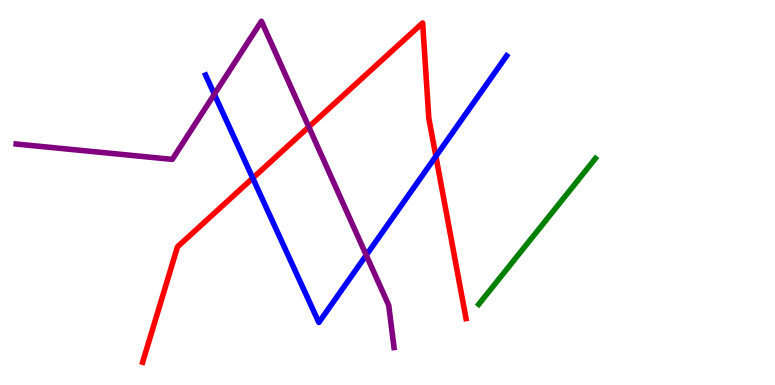[{'lines': ['blue', 'red'], 'intersections': [{'x': 3.26, 'y': 5.37}, {'x': 5.62, 'y': 5.94}]}, {'lines': ['green', 'red'], 'intersections': []}, {'lines': ['purple', 'red'], 'intersections': [{'x': 3.98, 'y': 6.7}]}, {'lines': ['blue', 'green'], 'intersections': []}, {'lines': ['blue', 'purple'], 'intersections': [{'x': 2.77, 'y': 7.55}, {'x': 4.73, 'y': 3.37}]}, {'lines': ['green', 'purple'], 'intersections': []}]